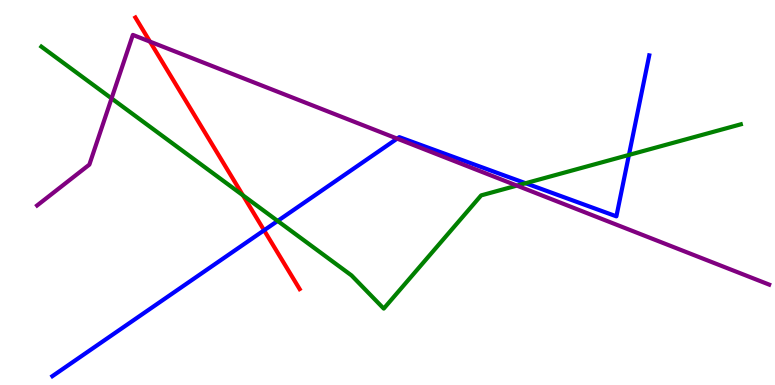[{'lines': ['blue', 'red'], 'intersections': [{'x': 3.41, 'y': 4.02}]}, {'lines': ['green', 'red'], 'intersections': [{'x': 3.13, 'y': 4.93}]}, {'lines': ['purple', 'red'], 'intersections': [{'x': 1.94, 'y': 8.92}]}, {'lines': ['blue', 'green'], 'intersections': [{'x': 3.58, 'y': 4.26}, {'x': 6.78, 'y': 5.24}, {'x': 8.12, 'y': 5.98}]}, {'lines': ['blue', 'purple'], 'intersections': [{'x': 5.12, 'y': 6.4}]}, {'lines': ['green', 'purple'], 'intersections': [{'x': 1.44, 'y': 7.44}, {'x': 6.67, 'y': 5.18}]}]